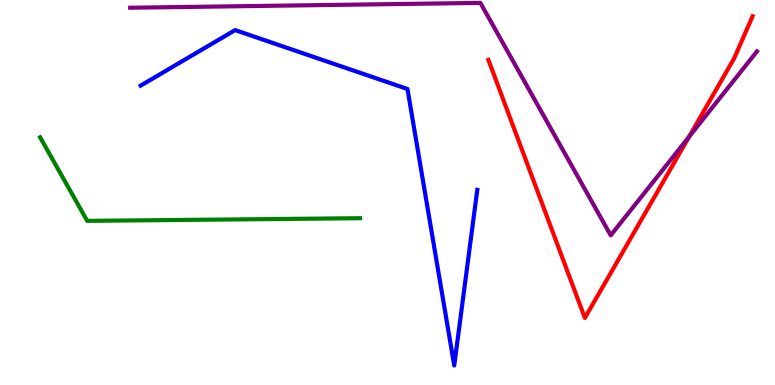[{'lines': ['blue', 'red'], 'intersections': []}, {'lines': ['green', 'red'], 'intersections': []}, {'lines': ['purple', 'red'], 'intersections': [{'x': 8.89, 'y': 6.44}]}, {'lines': ['blue', 'green'], 'intersections': []}, {'lines': ['blue', 'purple'], 'intersections': []}, {'lines': ['green', 'purple'], 'intersections': []}]